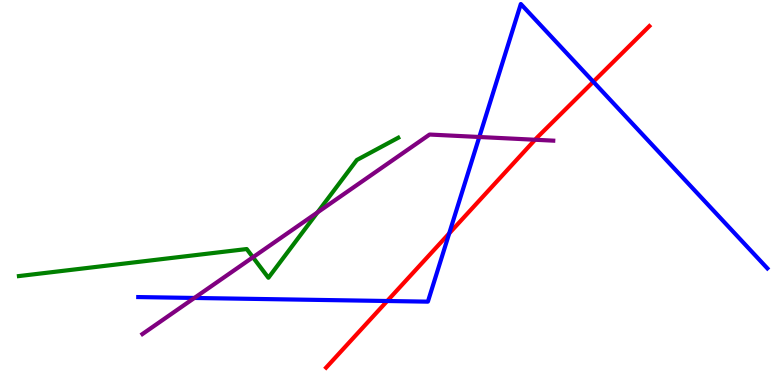[{'lines': ['blue', 'red'], 'intersections': [{'x': 5.0, 'y': 2.18}, {'x': 5.8, 'y': 3.94}, {'x': 7.66, 'y': 7.88}]}, {'lines': ['green', 'red'], 'intersections': []}, {'lines': ['purple', 'red'], 'intersections': [{'x': 6.9, 'y': 6.37}]}, {'lines': ['blue', 'green'], 'intersections': []}, {'lines': ['blue', 'purple'], 'intersections': [{'x': 2.51, 'y': 2.26}, {'x': 6.18, 'y': 6.44}]}, {'lines': ['green', 'purple'], 'intersections': [{'x': 3.26, 'y': 3.32}, {'x': 4.1, 'y': 4.48}]}]